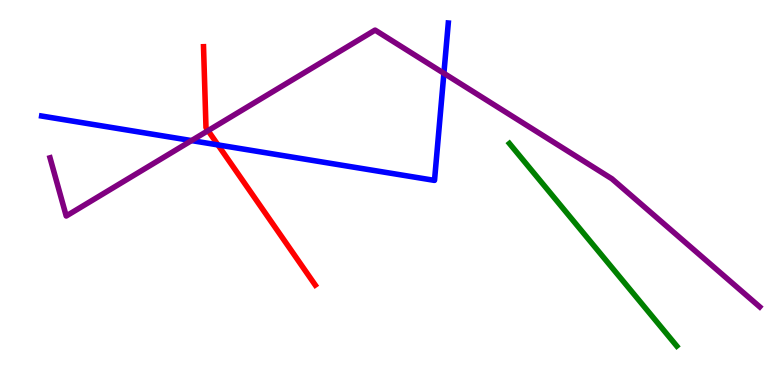[{'lines': ['blue', 'red'], 'intersections': [{'x': 2.81, 'y': 6.24}]}, {'lines': ['green', 'red'], 'intersections': []}, {'lines': ['purple', 'red'], 'intersections': [{'x': 2.68, 'y': 6.61}]}, {'lines': ['blue', 'green'], 'intersections': []}, {'lines': ['blue', 'purple'], 'intersections': [{'x': 2.47, 'y': 6.35}, {'x': 5.73, 'y': 8.1}]}, {'lines': ['green', 'purple'], 'intersections': []}]